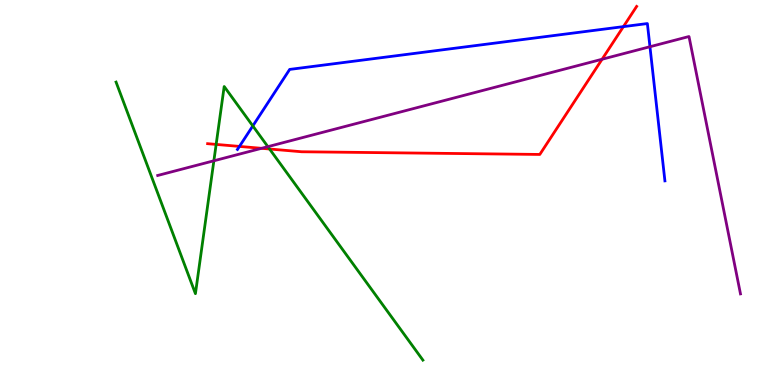[{'lines': ['blue', 'red'], 'intersections': [{'x': 3.09, 'y': 6.2}, {'x': 8.04, 'y': 9.31}]}, {'lines': ['green', 'red'], 'intersections': [{'x': 2.79, 'y': 6.25}, {'x': 3.48, 'y': 6.13}]}, {'lines': ['purple', 'red'], 'intersections': [{'x': 3.37, 'y': 6.15}, {'x': 7.77, 'y': 8.46}]}, {'lines': ['blue', 'green'], 'intersections': [{'x': 3.26, 'y': 6.73}]}, {'lines': ['blue', 'purple'], 'intersections': [{'x': 8.39, 'y': 8.79}]}, {'lines': ['green', 'purple'], 'intersections': [{'x': 2.76, 'y': 5.82}, {'x': 3.46, 'y': 6.19}]}]